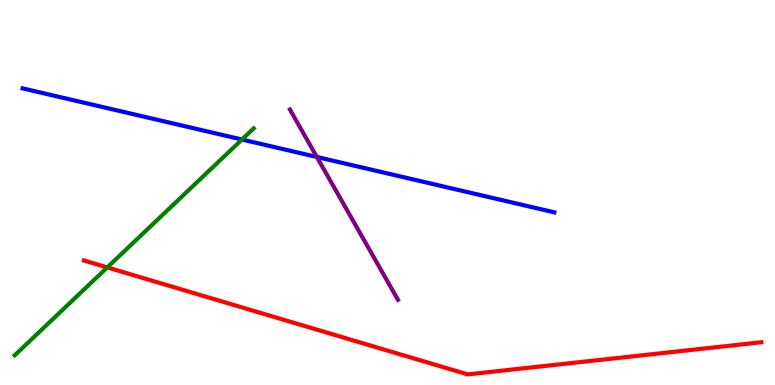[{'lines': ['blue', 'red'], 'intersections': []}, {'lines': ['green', 'red'], 'intersections': [{'x': 1.38, 'y': 3.05}]}, {'lines': ['purple', 'red'], 'intersections': []}, {'lines': ['blue', 'green'], 'intersections': [{'x': 3.12, 'y': 6.38}]}, {'lines': ['blue', 'purple'], 'intersections': [{'x': 4.09, 'y': 5.92}]}, {'lines': ['green', 'purple'], 'intersections': []}]